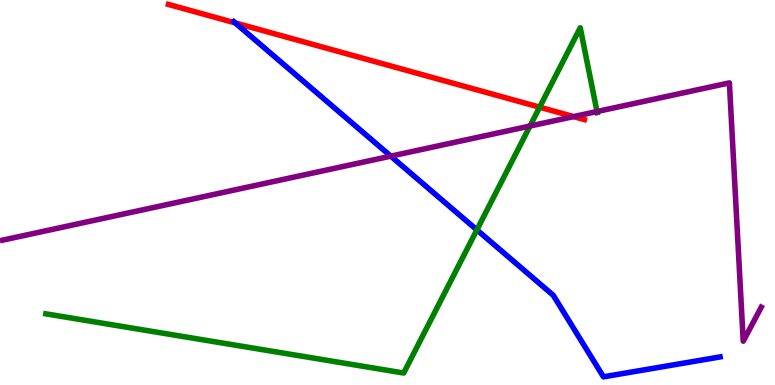[{'lines': ['blue', 'red'], 'intersections': [{'x': 3.03, 'y': 9.41}]}, {'lines': ['green', 'red'], 'intersections': [{'x': 6.96, 'y': 7.22}]}, {'lines': ['purple', 'red'], 'intersections': [{'x': 7.4, 'y': 6.97}]}, {'lines': ['blue', 'green'], 'intersections': [{'x': 6.15, 'y': 4.03}]}, {'lines': ['blue', 'purple'], 'intersections': [{'x': 5.04, 'y': 5.94}]}, {'lines': ['green', 'purple'], 'intersections': [{'x': 6.84, 'y': 6.73}, {'x': 7.7, 'y': 7.1}]}]